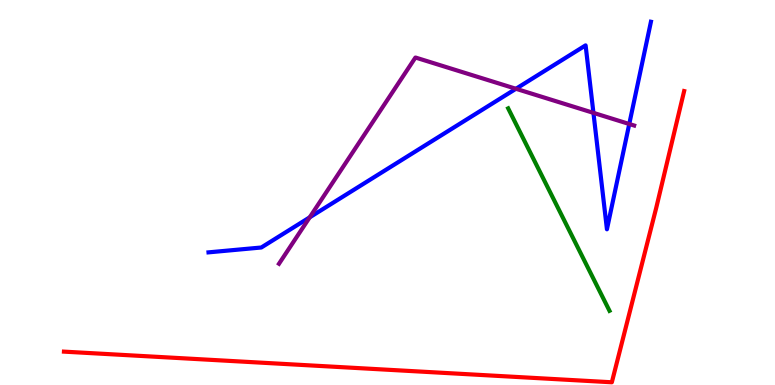[{'lines': ['blue', 'red'], 'intersections': []}, {'lines': ['green', 'red'], 'intersections': []}, {'lines': ['purple', 'red'], 'intersections': []}, {'lines': ['blue', 'green'], 'intersections': []}, {'lines': ['blue', 'purple'], 'intersections': [{'x': 4.0, 'y': 4.36}, {'x': 6.66, 'y': 7.69}, {'x': 7.66, 'y': 7.07}, {'x': 8.12, 'y': 6.78}]}, {'lines': ['green', 'purple'], 'intersections': []}]